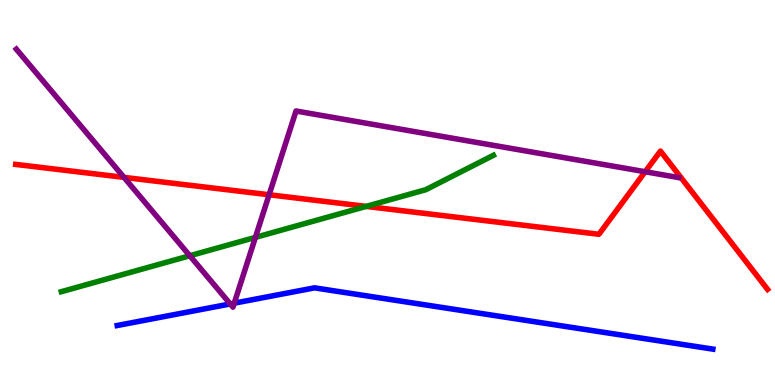[{'lines': ['blue', 'red'], 'intersections': []}, {'lines': ['green', 'red'], 'intersections': [{'x': 4.72, 'y': 4.64}]}, {'lines': ['purple', 'red'], 'intersections': [{'x': 1.6, 'y': 5.39}, {'x': 3.47, 'y': 4.94}, {'x': 8.32, 'y': 5.54}]}, {'lines': ['blue', 'green'], 'intersections': []}, {'lines': ['blue', 'purple'], 'intersections': [{'x': 2.97, 'y': 2.11}, {'x': 3.02, 'y': 2.13}]}, {'lines': ['green', 'purple'], 'intersections': [{'x': 2.45, 'y': 3.36}, {'x': 3.3, 'y': 3.83}]}]